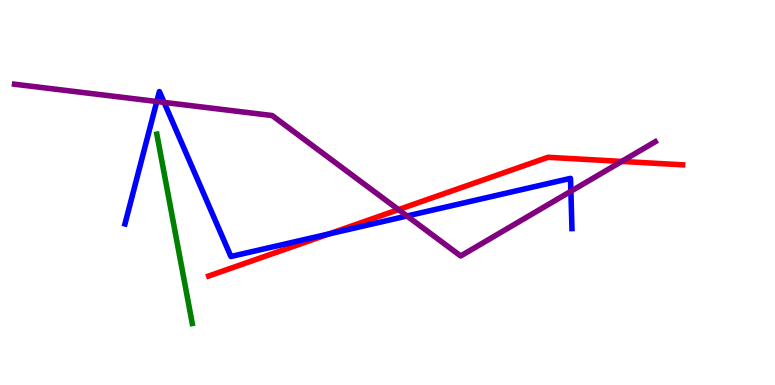[{'lines': ['blue', 'red'], 'intersections': [{'x': 4.24, 'y': 3.92}]}, {'lines': ['green', 'red'], 'intersections': []}, {'lines': ['purple', 'red'], 'intersections': [{'x': 5.14, 'y': 4.56}, {'x': 8.02, 'y': 5.81}]}, {'lines': ['blue', 'green'], 'intersections': []}, {'lines': ['blue', 'purple'], 'intersections': [{'x': 2.02, 'y': 7.36}, {'x': 2.12, 'y': 7.34}, {'x': 5.25, 'y': 4.39}, {'x': 7.37, 'y': 5.03}]}, {'lines': ['green', 'purple'], 'intersections': []}]